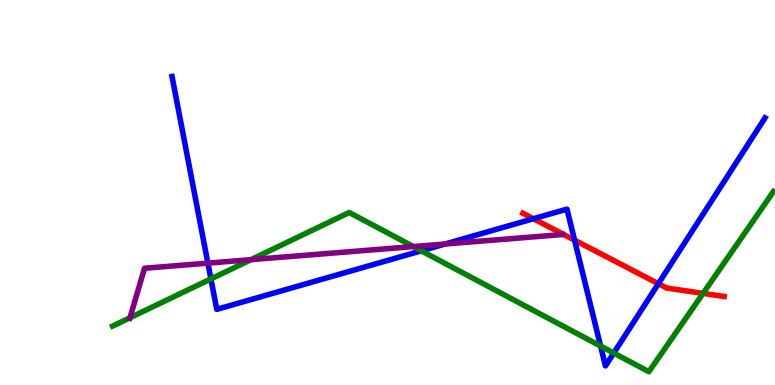[{'lines': ['blue', 'red'], 'intersections': [{'x': 6.88, 'y': 4.32}, {'x': 7.41, 'y': 3.76}, {'x': 8.49, 'y': 2.63}]}, {'lines': ['green', 'red'], 'intersections': [{'x': 9.07, 'y': 2.38}]}, {'lines': ['purple', 'red'], 'intersections': []}, {'lines': ['blue', 'green'], 'intersections': [{'x': 2.72, 'y': 2.76}, {'x': 5.44, 'y': 3.49}, {'x': 7.75, 'y': 1.01}, {'x': 7.92, 'y': 0.83}]}, {'lines': ['blue', 'purple'], 'intersections': [{'x': 2.68, 'y': 3.17}, {'x': 5.74, 'y': 3.66}]}, {'lines': ['green', 'purple'], 'intersections': [{'x': 1.68, 'y': 1.75}, {'x': 3.24, 'y': 3.26}, {'x': 5.33, 'y': 3.6}]}]